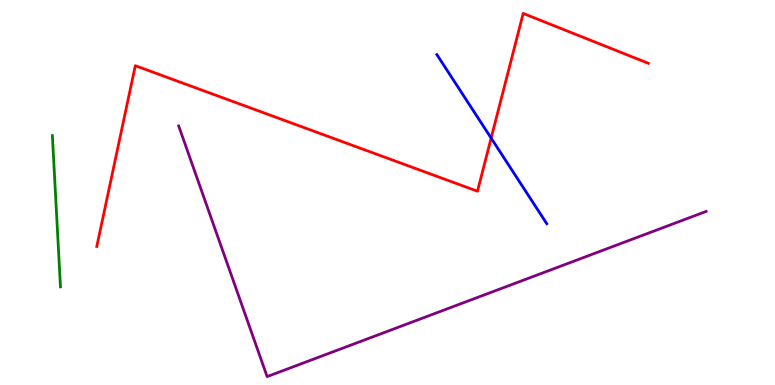[{'lines': ['blue', 'red'], 'intersections': [{'x': 6.34, 'y': 6.41}]}, {'lines': ['green', 'red'], 'intersections': []}, {'lines': ['purple', 'red'], 'intersections': []}, {'lines': ['blue', 'green'], 'intersections': []}, {'lines': ['blue', 'purple'], 'intersections': []}, {'lines': ['green', 'purple'], 'intersections': []}]